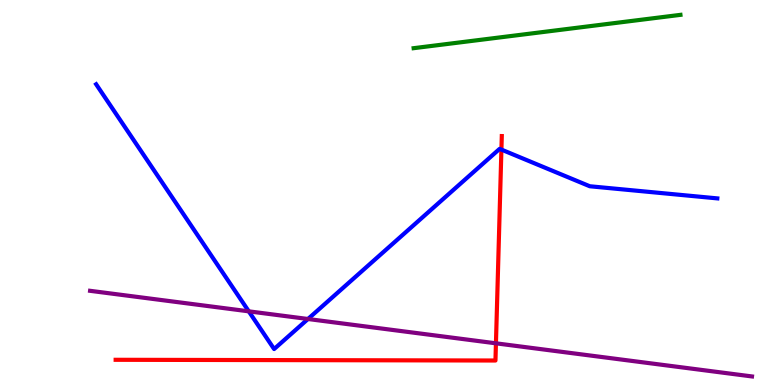[{'lines': ['blue', 'red'], 'intersections': [{'x': 6.47, 'y': 6.11}]}, {'lines': ['green', 'red'], 'intersections': []}, {'lines': ['purple', 'red'], 'intersections': [{'x': 6.4, 'y': 1.08}]}, {'lines': ['blue', 'green'], 'intersections': []}, {'lines': ['blue', 'purple'], 'intersections': [{'x': 3.21, 'y': 1.91}, {'x': 3.97, 'y': 1.71}]}, {'lines': ['green', 'purple'], 'intersections': []}]